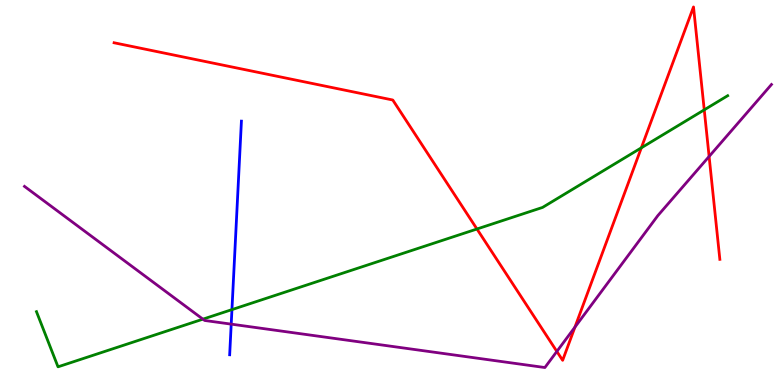[{'lines': ['blue', 'red'], 'intersections': []}, {'lines': ['green', 'red'], 'intersections': [{'x': 6.15, 'y': 4.05}, {'x': 8.28, 'y': 6.16}, {'x': 9.09, 'y': 7.15}]}, {'lines': ['purple', 'red'], 'intersections': [{'x': 7.19, 'y': 0.872}, {'x': 7.42, 'y': 1.5}, {'x': 9.15, 'y': 5.94}]}, {'lines': ['blue', 'green'], 'intersections': [{'x': 2.99, 'y': 1.96}]}, {'lines': ['blue', 'purple'], 'intersections': [{'x': 2.98, 'y': 1.58}]}, {'lines': ['green', 'purple'], 'intersections': [{'x': 2.62, 'y': 1.71}]}]